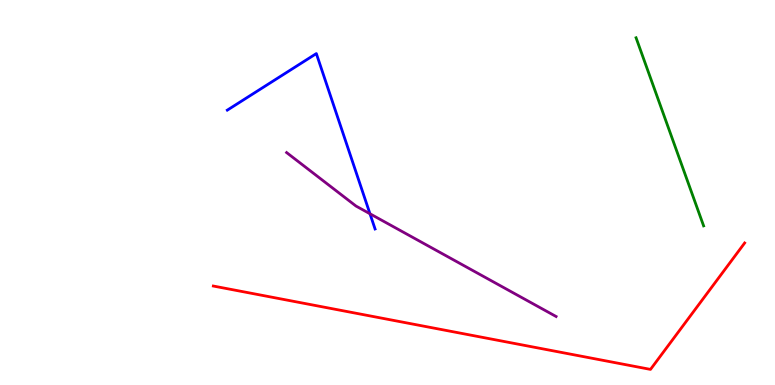[{'lines': ['blue', 'red'], 'intersections': []}, {'lines': ['green', 'red'], 'intersections': []}, {'lines': ['purple', 'red'], 'intersections': []}, {'lines': ['blue', 'green'], 'intersections': []}, {'lines': ['blue', 'purple'], 'intersections': [{'x': 4.77, 'y': 4.45}]}, {'lines': ['green', 'purple'], 'intersections': []}]